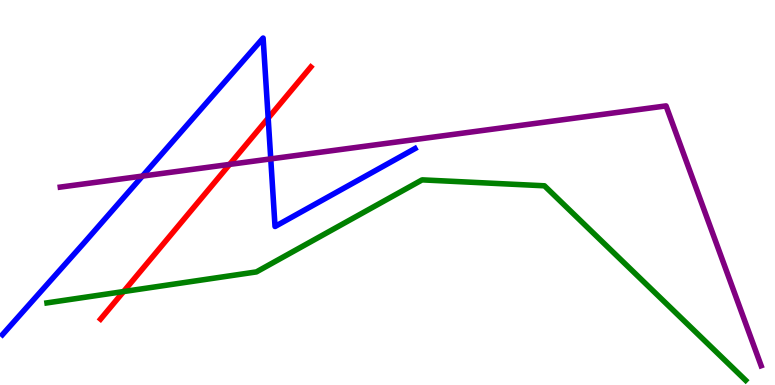[{'lines': ['blue', 'red'], 'intersections': [{'x': 3.46, 'y': 6.93}]}, {'lines': ['green', 'red'], 'intersections': [{'x': 1.59, 'y': 2.43}]}, {'lines': ['purple', 'red'], 'intersections': [{'x': 2.96, 'y': 5.73}]}, {'lines': ['blue', 'green'], 'intersections': []}, {'lines': ['blue', 'purple'], 'intersections': [{'x': 1.84, 'y': 5.43}, {'x': 3.49, 'y': 5.87}]}, {'lines': ['green', 'purple'], 'intersections': []}]